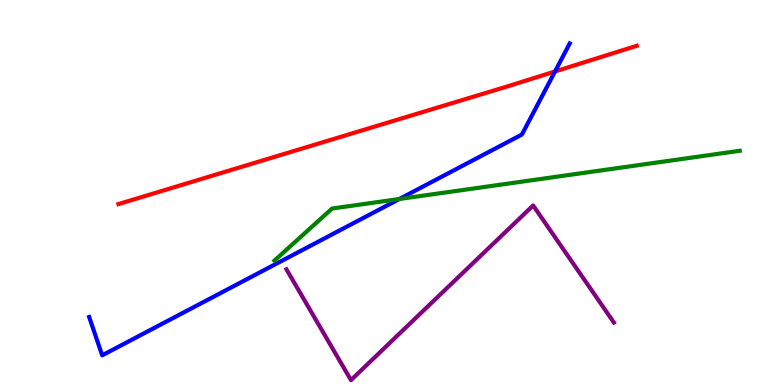[{'lines': ['blue', 'red'], 'intersections': [{'x': 7.16, 'y': 8.14}]}, {'lines': ['green', 'red'], 'intersections': []}, {'lines': ['purple', 'red'], 'intersections': []}, {'lines': ['blue', 'green'], 'intersections': [{'x': 5.15, 'y': 4.83}]}, {'lines': ['blue', 'purple'], 'intersections': []}, {'lines': ['green', 'purple'], 'intersections': []}]